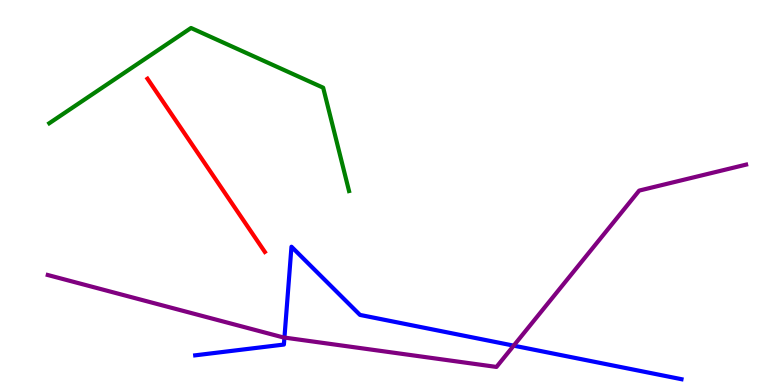[{'lines': ['blue', 'red'], 'intersections': []}, {'lines': ['green', 'red'], 'intersections': []}, {'lines': ['purple', 'red'], 'intersections': []}, {'lines': ['blue', 'green'], 'intersections': []}, {'lines': ['blue', 'purple'], 'intersections': [{'x': 3.67, 'y': 1.23}, {'x': 6.63, 'y': 1.02}]}, {'lines': ['green', 'purple'], 'intersections': []}]